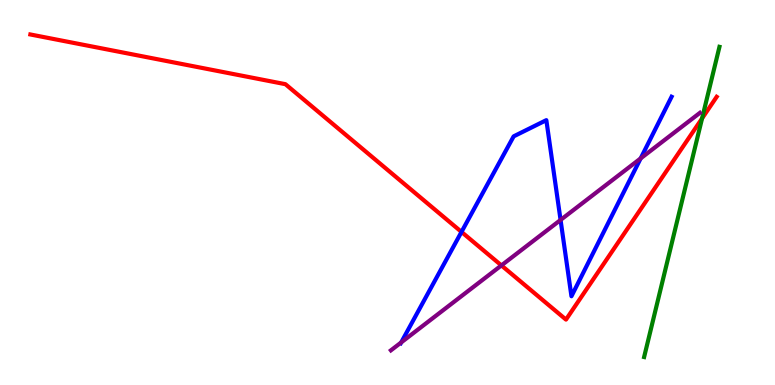[{'lines': ['blue', 'red'], 'intersections': [{'x': 5.95, 'y': 3.98}]}, {'lines': ['green', 'red'], 'intersections': [{'x': 9.06, 'y': 6.92}]}, {'lines': ['purple', 'red'], 'intersections': [{'x': 6.47, 'y': 3.11}]}, {'lines': ['blue', 'green'], 'intersections': []}, {'lines': ['blue', 'purple'], 'intersections': [{'x': 5.18, 'y': 1.11}, {'x': 7.23, 'y': 4.29}, {'x': 8.27, 'y': 5.89}]}, {'lines': ['green', 'purple'], 'intersections': []}]